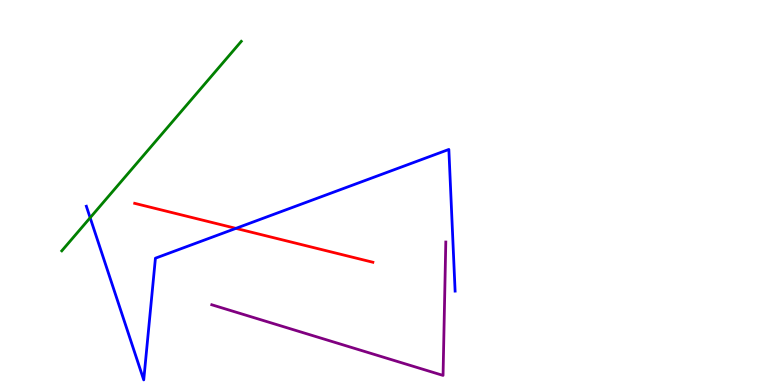[{'lines': ['blue', 'red'], 'intersections': [{'x': 3.04, 'y': 4.07}]}, {'lines': ['green', 'red'], 'intersections': []}, {'lines': ['purple', 'red'], 'intersections': []}, {'lines': ['blue', 'green'], 'intersections': [{'x': 1.16, 'y': 4.34}]}, {'lines': ['blue', 'purple'], 'intersections': []}, {'lines': ['green', 'purple'], 'intersections': []}]